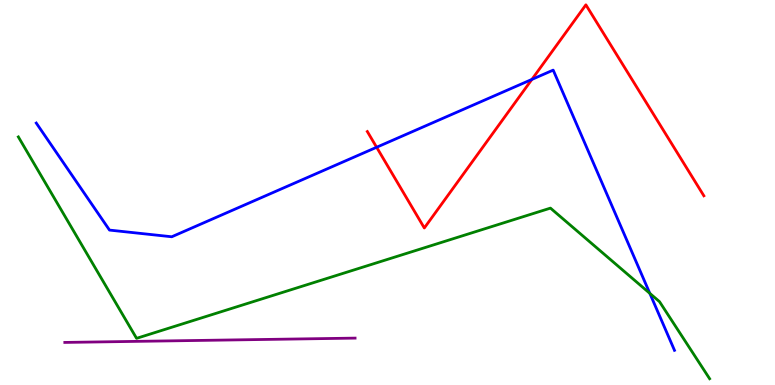[{'lines': ['blue', 'red'], 'intersections': [{'x': 4.86, 'y': 6.18}, {'x': 6.86, 'y': 7.94}]}, {'lines': ['green', 'red'], 'intersections': []}, {'lines': ['purple', 'red'], 'intersections': []}, {'lines': ['blue', 'green'], 'intersections': [{'x': 8.38, 'y': 2.38}]}, {'lines': ['blue', 'purple'], 'intersections': []}, {'lines': ['green', 'purple'], 'intersections': []}]